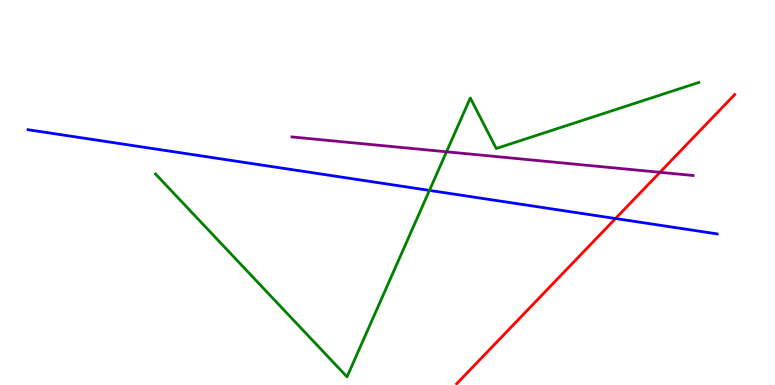[{'lines': ['blue', 'red'], 'intersections': [{'x': 7.94, 'y': 4.32}]}, {'lines': ['green', 'red'], 'intersections': []}, {'lines': ['purple', 'red'], 'intersections': [{'x': 8.52, 'y': 5.52}]}, {'lines': ['blue', 'green'], 'intersections': [{'x': 5.54, 'y': 5.05}]}, {'lines': ['blue', 'purple'], 'intersections': []}, {'lines': ['green', 'purple'], 'intersections': [{'x': 5.76, 'y': 6.06}]}]